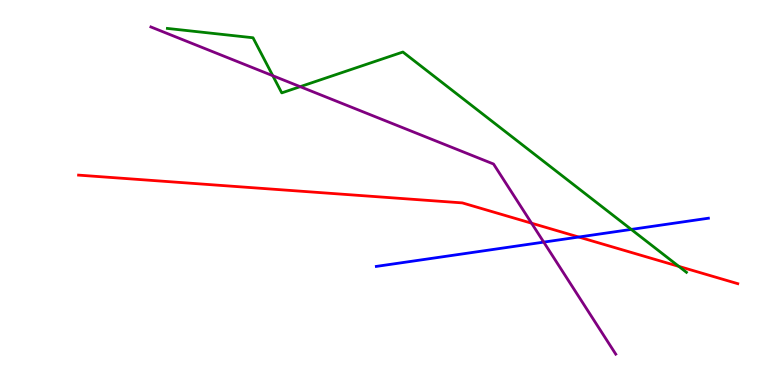[{'lines': ['blue', 'red'], 'intersections': [{'x': 7.47, 'y': 3.84}]}, {'lines': ['green', 'red'], 'intersections': [{'x': 8.76, 'y': 3.08}]}, {'lines': ['purple', 'red'], 'intersections': [{'x': 6.86, 'y': 4.2}]}, {'lines': ['blue', 'green'], 'intersections': [{'x': 8.15, 'y': 4.04}]}, {'lines': ['blue', 'purple'], 'intersections': [{'x': 7.02, 'y': 3.71}]}, {'lines': ['green', 'purple'], 'intersections': [{'x': 3.52, 'y': 8.03}, {'x': 3.87, 'y': 7.75}]}]